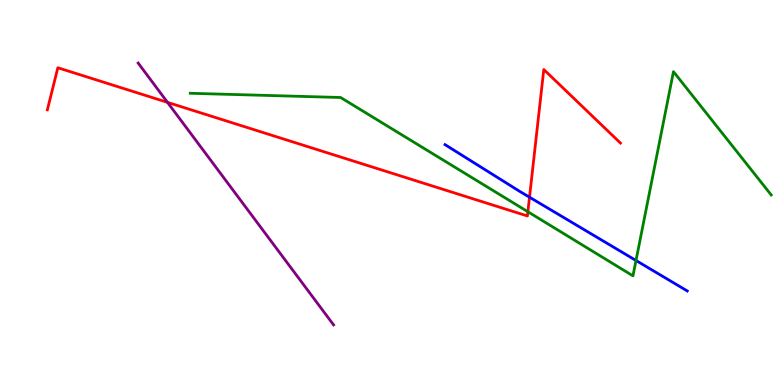[{'lines': ['blue', 'red'], 'intersections': [{'x': 6.83, 'y': 4.88}]}, {'lines': ['green', 'red'], 'intersections': [{'x': 6.81, 'y': 4.5}]}, {'lines': ['purple', 'red'], 'intersections': [{'x': 2.16, 'y': 7.34}]}, {'lines': ['blue', 'green'], 'intersections': [{'x': 8.21, 'y': 3.23}]}, {'lines': ['blue', 'purple'], 'intersections': []}, {'lines': ['green', 'purple'], 'intersections': []}]